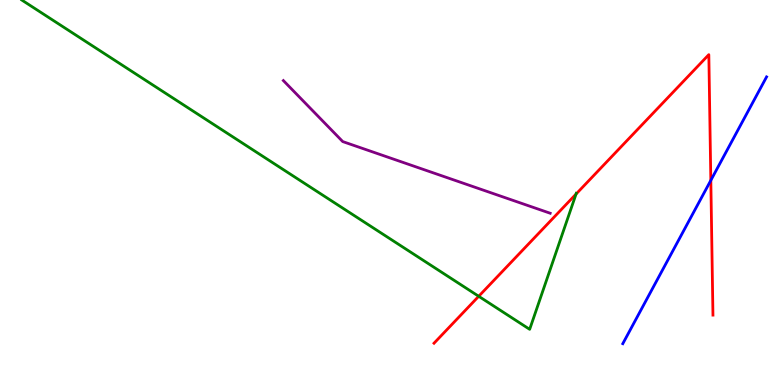[{'lines': ['blue', 'red'], 'intersections': [{'x': 9.17, 'y': 5.32}]}, {'lines': ['green', 'red'], 'intersections': [{'x': 6.18, 'y': 2.3}, {'x': 7.43, 'y': 4.96}]}, {'lines': ['purple', 'red'], 'intersections': []}, {'lines': ['blue', 'green'], 'intersections': []}, {'lines': ['blue', 'purple'], 'intersections': []}, {'lines': ['green', 'purple'], 'intersections': []}]